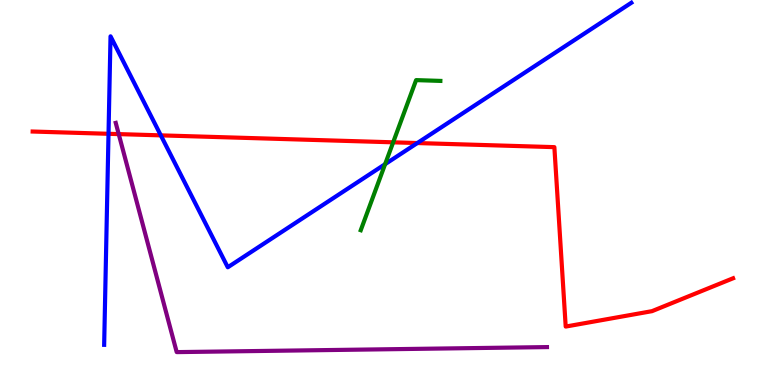[{'lines': ['blue', 'red'], 'intersections': [{'x': 1.4, 'y': 6.52}, {'x': 2.08, 'y': 6.48}, {'x': 5.38, 'y': 6.28}]}, {'lines': ['green', 'red'], 'intersections': [{'x': 5.07, 'y': 6.3}]}, {'lines': ['purple', 'red'], 'intersections': [{'x': 1.53, 'y': 6.52}]}, {'lines': ['blue', 'green'], 'intersections': [{'x': 4.97, 'y': 5.74}]}, {'lines': ['blue', 'purple'], 'intersections': []}, {'lines': ['green', 'purple'], 'intersections': []}]